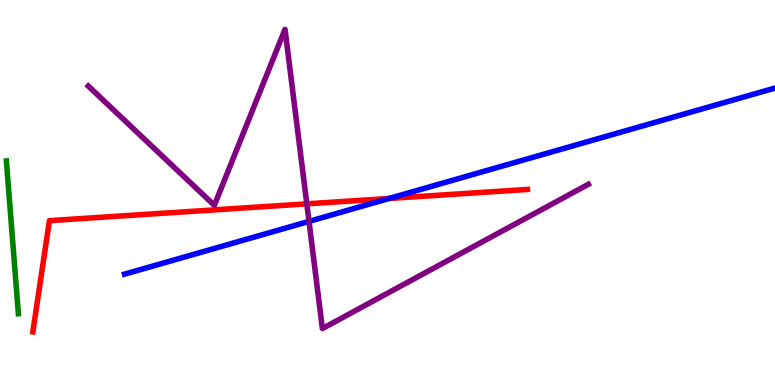[{'lines': ['blue', 'red'], 'intersections': [{'x': 5.02, 'y': 4.84}]}, {'lines': ['green', 'red'], 'intersections': []}, {'lines': ['purple', 'red'], 'intersections': [{'x': 3.96, 'y': 4.71}]}, {'lines': ['blue', 'green'], 'intersections': []}, {'lines': ['blue', 'purple'], 'intersections': [{'x': 3.99, 'y': 4.25}]}, {'lines': ['green', 'purple'], 'intersections': []}]